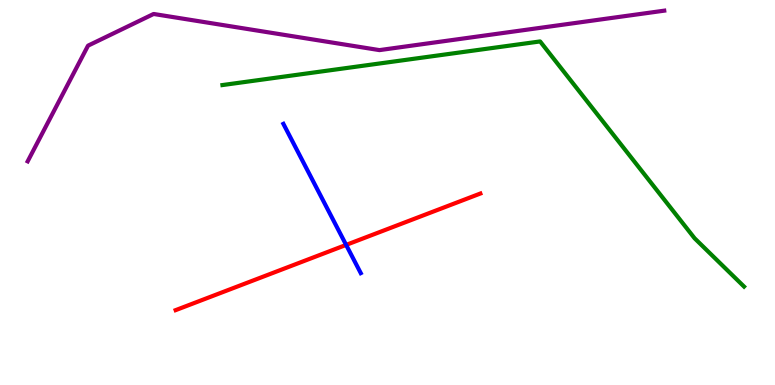[{'lines': ['blue', 'red'], 'intersections': [{'x': 4.47, 'y': 3.64}]}, {'lines': ['green', 'red'], 'intersections': []}, {'lines': ['purple', 'red'], 'intersections': []}, {'lines': ['blue', 'green'], 'intersections': []}, {'lines': ['blue', 'purple'], 'intersections': []}, {'lines': ['green', 'purple'], 'intersections': []}]